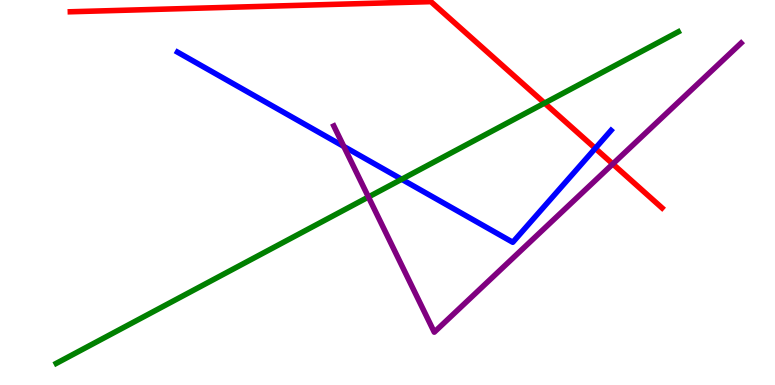[{'lines': ['blue', 'red'], 'intersections': [{'x': 7.68, 'y': 6.15}]}, {'lines': ['green', 'red'], 'intersections': [{'x': 7.03, 'y': 7.32}]}, {'lines': ['purple', 'red'], 'intersections': [{'x': 7.91, 'y': 5.74}]}, {'lines': ['blue', 'green'], 'intersections': [{'x': 5.18, 'y': 5.34}]}, {'lines': ['blue', 'purple'], 'intersections': [{'x': 4.44, 'y': 6.2}]}, {'lines': ['green', 'purple'], 'intersections': [{'x': 4.75, 'y': 4.88}]}]